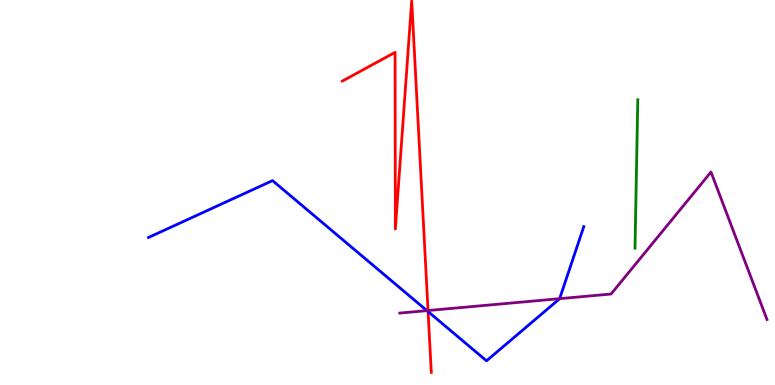[{'lines': ['blue', 'red'], 'intersections': [{'x': 5.52, 'y': 1.91}]}, {'lines': ['green', 'red'], 'intersections': []}, {'lines': ['purple', 'red'], 'intersections': [{'x': 5.52, 'y': 1.93}]}, {'lines': ['blue', 'green'], 'intersections': []}, {'lines': ['blue', 'purple'], 'intersections': [{'x': 5.51, 'y': 1.93}, {'x': 7.22, 'y': 2.24}]}, {'lines': ['green', 'purple'], 'intersections': []}]